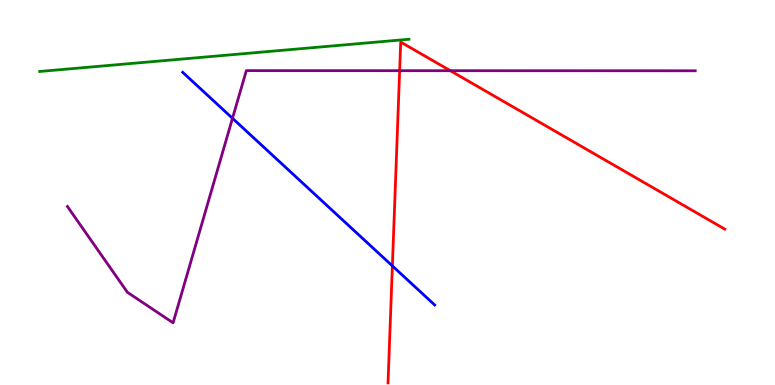[{'lines': ['blue', 'red'], 'intersections': [{'x': 5.06, 'y': 3.09}]}, {'lines': ['green', 'red'], 'intersections': []}, {'lines': ['purple', 'red'], 'intersections': [{'x': 5.16, 'y': 8.16}, {'x': 5.81, 'y': 8.16}]}, {'lines': ['blue', 'green'], 'intersections': []}, {'lines': ['blue', 'purple'], 'intersections': [{'x': 3.0, 'y': 6.93}]}, {'lines': ['green', 'purple'], 'intersections': []}]